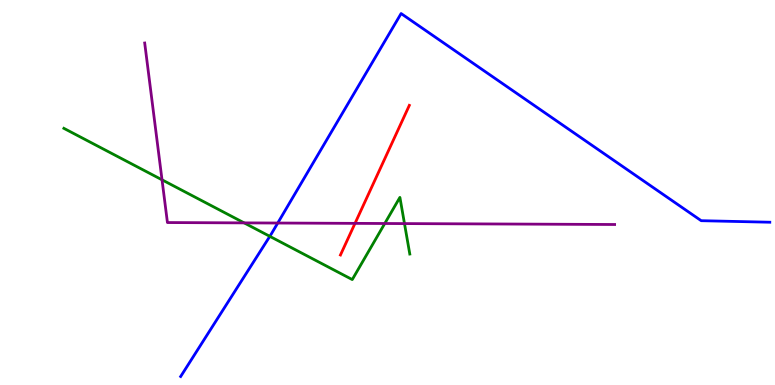[{'lines': ['blue', 'red'], 'intersections': []}, {'lines': ['green', 'red'], 'intersections': []}, {'lines': ['purple', 'red'], 'intersections': [{'x': 4.58, 'y': 4.2}]}, {'lines': ['blue', 'green'], 'intersections': [{'x': 3.48, 'y': 3.86}]}, {'lines': ['blue', 'purple'], 'intersections': [{'x': 3.58, 'y': 4.21}]}, {'lines': ['green', 'purple'], 'intersections': [{'x': 2.09, 'y': 5.33}, {'x': 3.15, 'y': 4.21}, {'x': 4.96, 'y': 4.19}, {'x': 5.22, 'y': 4.19}]}]